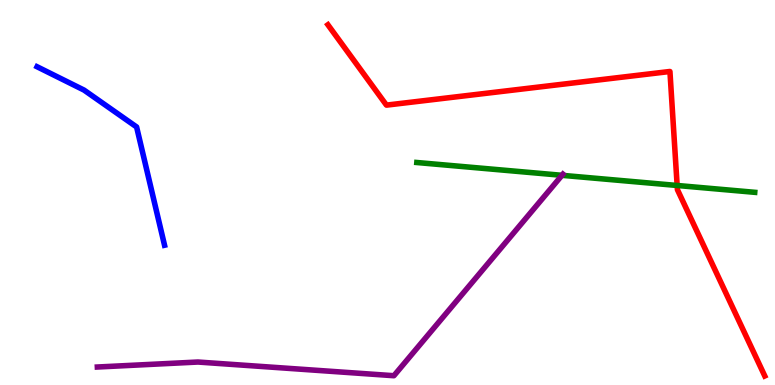[{'lines': ['blue', 'red'], 'intersections': []}, {'lines': ['green', 'red'], 'intersections': [{'x': 8.74, 'y': 5.18}]}, {'lines': ['purple', 'red'], 'intersections': []}, {'lines': ['blue', 'green'], 'intersections': []}, {'lines': ['blue', 'purple'], 'intersections': []}, {'lines': ['green', 'purple'], 'intersections': [{'x': 7.25, 'y': 5.45}]}]